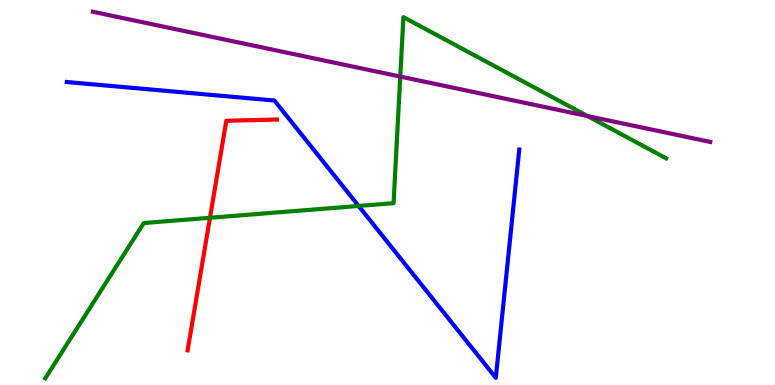[{'lines': ['blue', 'red'], 'intersections': []}, {'lines': ['green', 'red'], 'intersections': [{'x': 2.71, 'y': 4.34}]}, {'lines': ['purple', 'red'], 'intersections': []}, {'lines': ['blue', 'green'], 'intersections': [{'x': 4.63, 'y': 4.65}]}, {'lines': ['blue', 'purple'], 'intersections': []}, {'lines': ['green', 'purple'], 'intersections': [{'x': 5.16, 'y': 8.01}, {'x': 7.58, 'y': 6.99}]}]